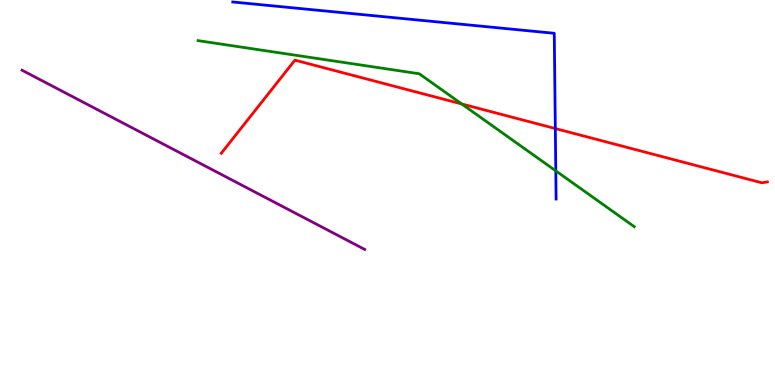[{'lines': ['blue', 'red'], 'intersections': [{'x': 7.17, 'y': 6.66}]}, {'lines': ['green', 'red'], 'intersections': [{'x': 5.96, 'y': 7.3}]}, {'lines': ['purple', 'red'], 'intersections': []}, {'lines': ['blue', 'green'], 'intersections': [{'x': 7.17, 'y': 5.56}]}, {'lines': ['blue', 'purple'], 'intersections': []}, {'lines': ['green', 'purple'], 'intersections': []}]